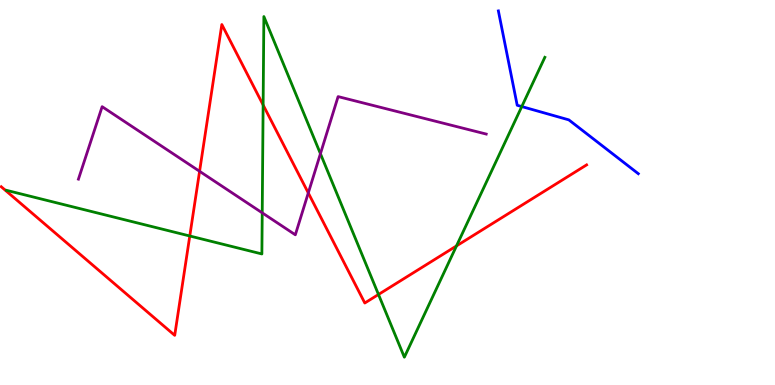[{'lines': ['blue', 'red'], 'intersections': []}, {'lines': ['green', 'red'], 'intersections': [{'x': 2.45, 'y': 3.87}, {'x': 3.4, 'y': 7.27}, {'x': 4.88, 'y': 2.35}, {'x': 5.89, 'y': 3.61}]}, {'lines': ['purple', 'red'], 'intersections': [{'x': 2.58, 'y': 5.55}, {'x': 3.98, 'y': 4.99}]}, {'lines': ['blue', 'green'], 'intersections': [{'x': 6.73, 'y': 7.23}]}, {'lines': ['blue', 'purple'], 'intersections': []}, {'lines': ['green', 'purple'], 'intersections': [{'x': 3.38, 'y': 4.47}, {'x': 4.13, 'y': 6.01}]}]